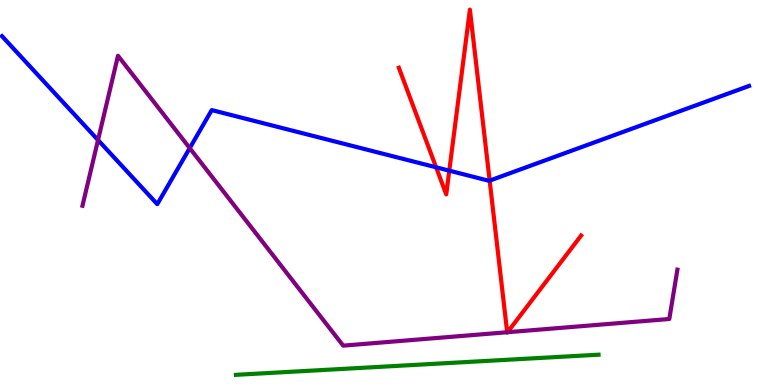[{'lines': ['blue', 'red'], 'intersections': [{'x': 5.63, 'y': 5.65}, {'x': 5.8, 'y': 5.57}, {'x': 6.32, 'y': 5.31}]}, {'lines': ['green', 'red'], 'intersections': []}, {'lines': ['purple', 'red'], 'intersections': [{'x': 6.54, 'y': 1.37}, {'x': 6.55, 'y': 1.37}]}, {'lines': ['blue', 'green'], 'intersections': []}, {'lines': ['blue', 'purple'], 'intersections': [{'x': 1.26, 'y': 6.36}, {'x': 2.45, 'y': 6.15}]}, {'lines': ['green', 'purple'], 'intersections': []}]